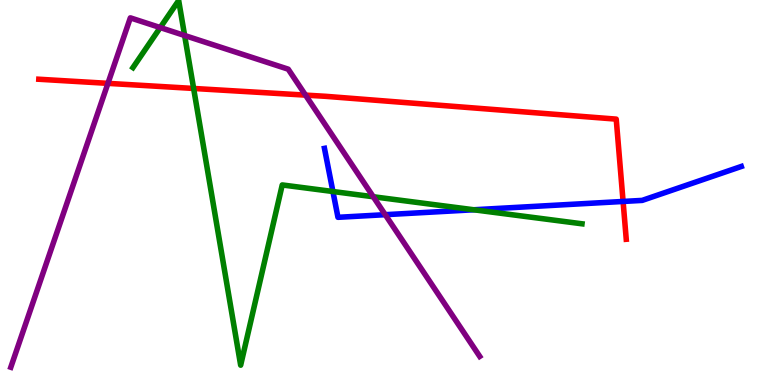[{'lines': ['blue', 'red'], 'intersections': [{'x': 8.04, 'y': 4.77}]}, {'lines': ['green', 'red'], 'intersections': [{'x': 2.5, 'y': 7.7}]}, {'lines': ['purple', 'red'], 'intersections': [{'x': 1.39, 'y': 7.83}, {'x': 3.94, 'y': 7.53}]}, {'lines': ['blue', 'green'], 'intersections': [{'x': 4.3, 'y': 5.03}, {'x': 6.11, 'y': 4.55}]}, {'lines': ['blue', 'purple'], 'intersections': [{'x': 4.97, 'y': 4.42}]}, {'lines': ['green', 'purple'], 'intersections': [{'x': 2.07, 'y': 9.28}, {'x': 2.38, 'y': 9.08}, {'x': 4.82, 'y': 4.89}]}]